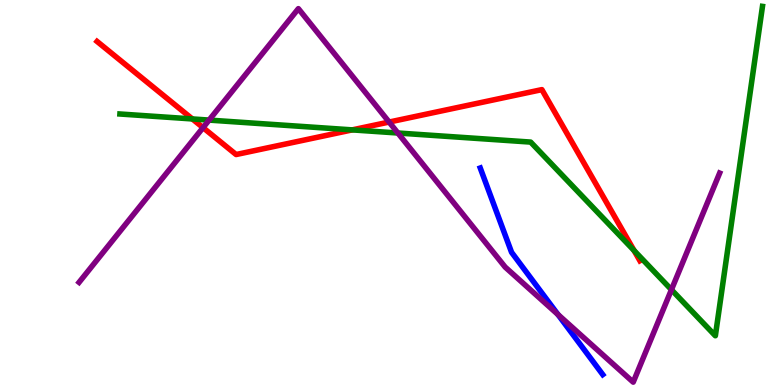[{'lines': ['blue', 'red'], 'intersections': []}, {'lines': ['green', 'red'], 'intersections': [{'x': 2.48, 'y': 6.91}, {'x': 4.54, 'y': 6.63}, {'x': 8.18, 'y': 3.49}]}, {'lines': ['purple', 'red'], 'intersections': [{'x': 2.62, 'y': 6.68}, {'x': 5.02, 'y': 6.83}]}, {'lines': ['blue', 'green'], 'intersections': []}, {'lines': ['blue', 'purple'], 'intersections': [{'x': 7.2, 'y': 1.83}]}, {'lines': ['green', 'purple'], 'intersections': [{'x': 2.7, 'y': 6.88}, {'x': 5.13, 'y': 6.55}, {'x': 8.66, 'y': 2.47}]}]